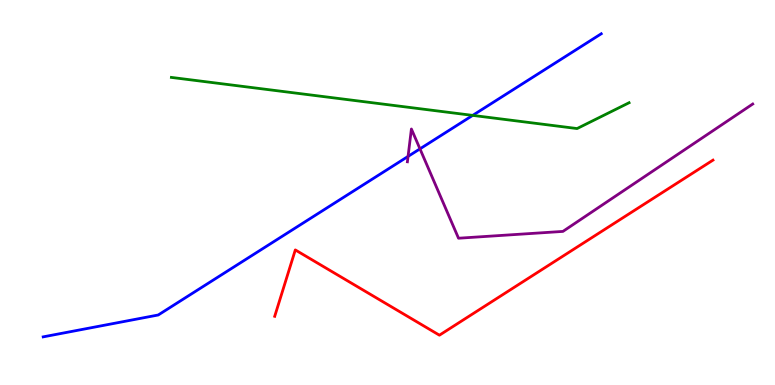[{'lines': ['blue', 'red'], 'intersections': []}, {'lines': ['green', 'red'], 'intersections': []}, {'lines': ['purple', 'red'], 'intersections': []}, {'lines': ['blue', 'green'], 'intersections': [{'x': 6.1, 'y': 7.0}]}, {'lines': ['blue', 'purple'], 'intersections': [{'x': 5.27, 'y': 5.94}, {'x': 5.42, 'y': 6.13}]}, {'lines': ['green', 'purple'], 'intersections': []}]